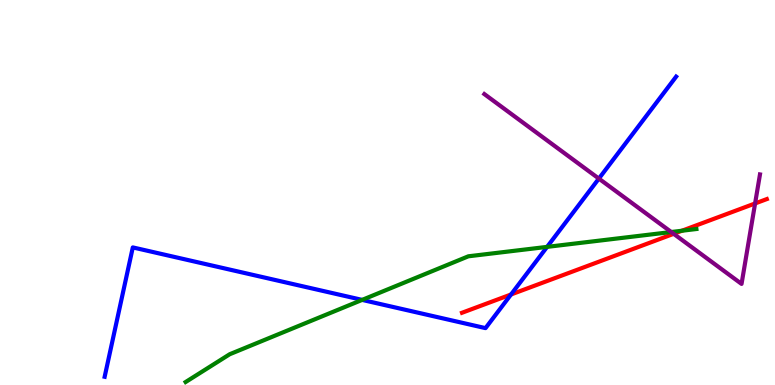[{'lines': ['blue', 'red'], 'intersections': [{'x': 6.59, 'y': 2.35}]}, {'lines': ['green', 'red'], 'intersections': [{'x': 8.8, 'y': 4.01}]}, {'lines': ['purple', 'red'], 'intersections': [{'x': 8.69, 'y': 3.93}, {'x': 9.74, 'y': 4.72}]}, {'lines': ['blue', 'green'], 'intersections': [{'x': 4.67, 'y': 2.21}, {'x': 7.06, 'y': 3.59}]}, {'lines': ['blue', 'purple'], 'intersections': [{'x': 7.73, 'y': 5.36}]}, {'lines': ['green', 'purple'], 'intersections': [{'x': 8.66, 'y': 3.97}]}]